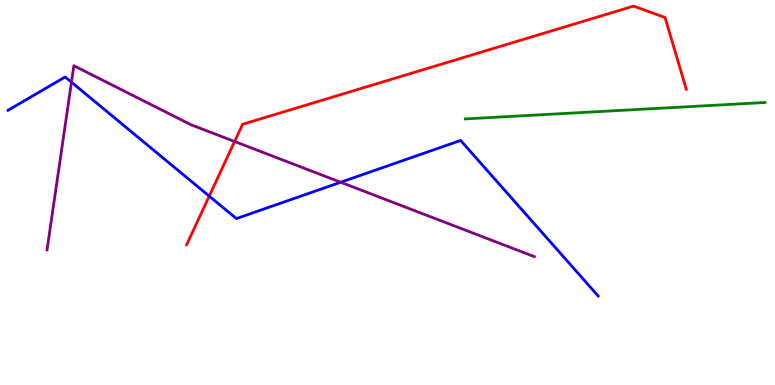[{'lines': ['blue', 'red'], 'intersections': [{'x': 2.7, 'y': 4.91}]}, {'lines': ['green', 'red'], 'intersections': []}, {'lines': ['purple', 'red'], 'intersections': [{'x': 3.03, 'y': 6.32}]}, {'lines': ['blue', 'green'], 'intersections': []}, {'lines': ['blue', 'purple'], 'intersections': [{'x': 0.922, 'y': 7.86}, {'x': 4.4, 'y': 5.27}]}, {'lines': ['green', 'purple'], 'intersections': []}]